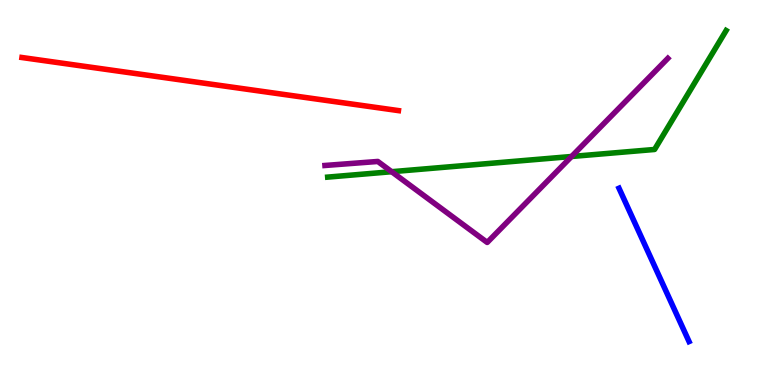[{'lines': ['blue', 'red'], 'intersections': []}, {'lines': ['green', 'red'], 'intersections': []}, {'lines': ['purple', 'red'], 'intersections': []}, {'lines': ['blue', 'green'], 'intersections': []}, {'lines': ['blue', 'purple'], 'intersections': []}, {'lines': ['green', 'purple'], 'intersections': [{'x': 5.05, 'y': 5.54}, {'x': 7.37, 'y': 5.94}]}]